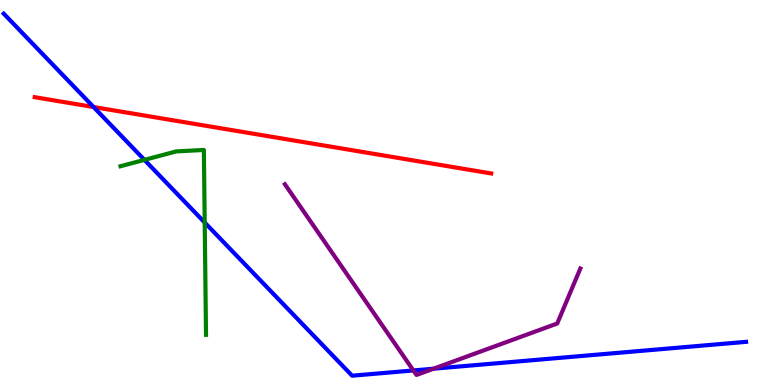[{'lines': ['blue', 'red'], 'intersections': [{'x': 1.21, 'y': 7.22}]}, {'lines': ['green', 'red'], 'intersections': []}, {'lines': ['purple', 'red'], 'intersections': []}, {'lines': ['blue', 'green'], 'intersections': [{'x': 1.86, 'y': 5.85}, {'x': 2.64, 'y': 4.22}]}, {'lines': ['blue', 'purple'], 'intersections': [{'x': 5.33, 'y': 0.378}, {'x': 5.59, 'y': 0.423}]}, {'lines': ['green', 'purple'], 'intersections': []}]